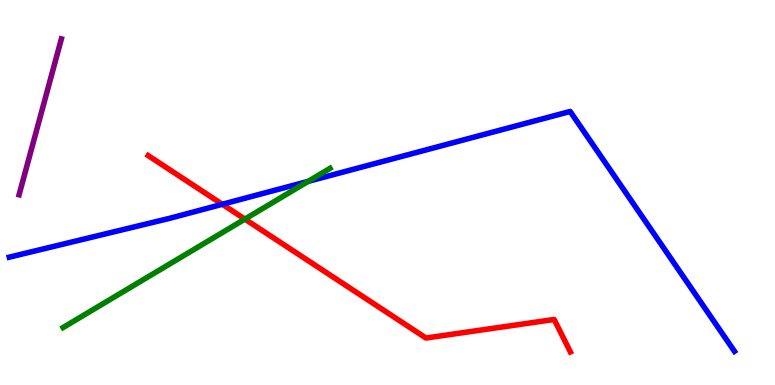[{'lines': ['blue', 'red'], 'intersections': [{'x': 2.87, 'y': 4.69}]}, {'lines': ['green', 'red'], 'intersections': [{'x': 3.16, 'y': 4.31}]}, {'lines': ['purple', 'red'], 'intersections': []}, {'lines': ['blue', 'green'], 'intersections': [{'x': 3.98, 'y': 5.29}]}, {'lines': ['blue', 'purple'], 'intersections': []}, {'lines': ['green', 'purple'], 'intersections': []}]